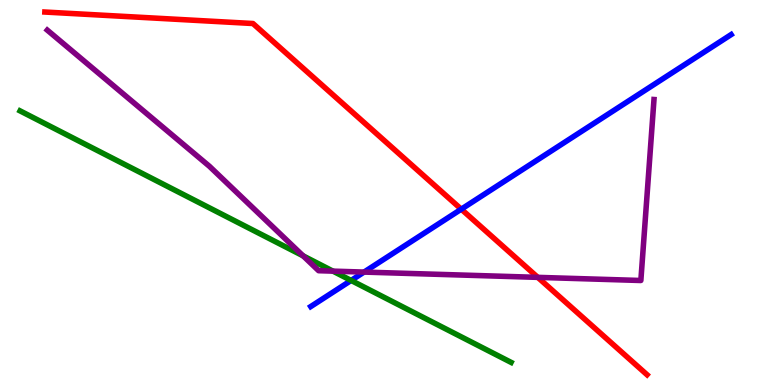[{'lines': ['blue', 'red'], 'intersections': [{'x': 5.95, 'y': 4.57}]}, {'lines': ['green', 'red'], 'intersections': []}, {'lines': ['purple', 'red'], 'intersections': [{'x': 6.94, 'y': 2.8}]}, {'lines': ['blue', 'green'], 'intersections': [{'x': 4.53, 'y': 2.72}]}, {'lines': ['blue', 'purple'], 'intersections': [{'x': 4.7, 'y': 2.93}]}, {'lines': ['green', 'purple'], 'intersections': [{'x': 3.91, 'y': 3.35}, {'x': 4.3, 'y': 2.96}]}]